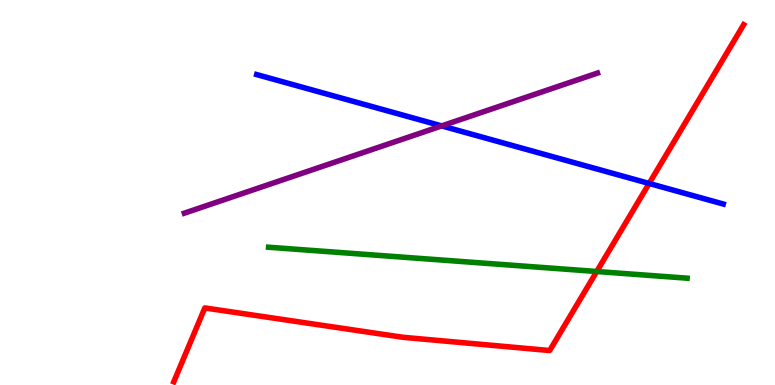[{'lines': ['blue', 'red'], 'intersections': [{'x': 8.38, 'y': 5.23}]}, {'lines': ['green', 'red'], 'intersections': [{'x': 7.7, 'y': 2.95}]}, {'lines': ['purple', 'red'], 'intersections': []}, {'lines': ['blue', 'green'], 'intersections': []}, {'lines': ['blue', 'purple'], 'intersections': [{'x': 5.7, 'y': 6.73}]}, {'lines': ['green', 'purple'], 'intersections': []}]